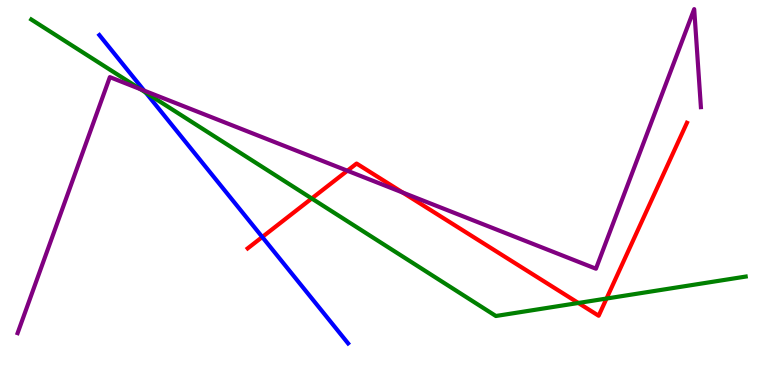[{'lines': ['blue', 'red'], 'intersections': [{'x': 3.38, 'y': 3.84}]}, {'lines': ['green', 'red'], 'intersections': [{'x': 4.02, 'y': 4.84}, {'x': 7.46, 'y': 2.13}, {'x': 7.83, 'y': 2.25}]}, {'lines': ['purple', 'red'], 'intersections': [{'x': 4.48, 'y': 5.57}, {'x': 5.2, 'y': 5.0}]}, {'lines': ['blue', 'green'], 'intersections': [{'x': 1.88, 'y': 7.6}]}, {'lines': ['blue', 'purple'], 'intersections': [{'x': 1.86, 'y': 7.65}]}, {'lines': ['green', 'purple'], 'intersections': [{'x': 1.81, 'y': 7.68}]}]